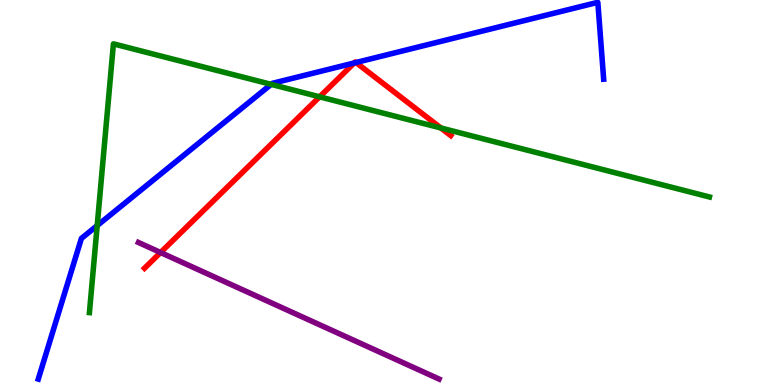[{'lines': ['blue', 'red'], 'intersections': [{'x': 4.57, 'y': 8.36}, {'x': 4.59, 'y': 8.38}]}, {'lines': ['green', 'red'], 'intersections': [{'x': 4.12, 'y': 7.49}, {'x': 5.69, 'y': 6.68}]}, {'lines': ['purple', 'red'], 'intersections': [{'x': 2.07, 'y': 3.44}]}, {'lines': ['blue', 'green'], 'intersections': [{'x': 1.25, 'y': 4.14}, {'x': 3.5, 'y': 7.81}]}, {'lines': ['blue', 'purple'], 'intersections': []}, {'lines': ['green', 'purple'], 'intersections': []}]